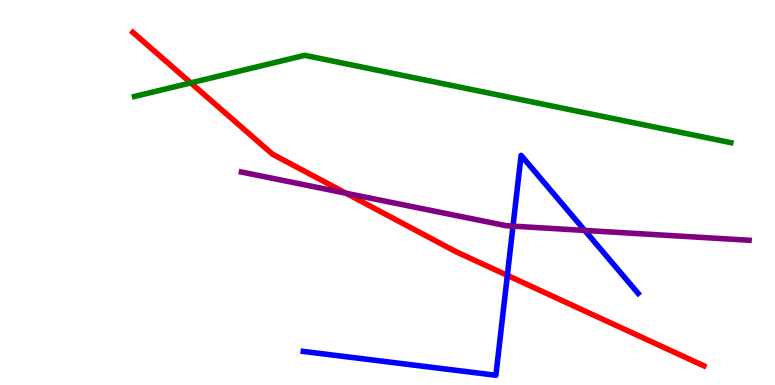[{'lines': ['blue', 'red'], 'intersections': [{'x': 6.55, 'y': 2.85}]}, {'lines': ['green', 'red'], 'intersections': [{'x': 2.46, 'y': 7.85}]}, {'lines': ['purple', 'red'], 'intersections': [{'x': 4.46, 'y': 4.98}]}, {'lines': ['blue', 'green'], 'intersections': []}, {'lines': ['blue', 'purple'], 'intersections': [{'x': 6.62, 'y': 4.13}, {'x': 7.55, 'y': 4.01}]}, {'lines': ['green', 'purple'], 'intersections': []}]